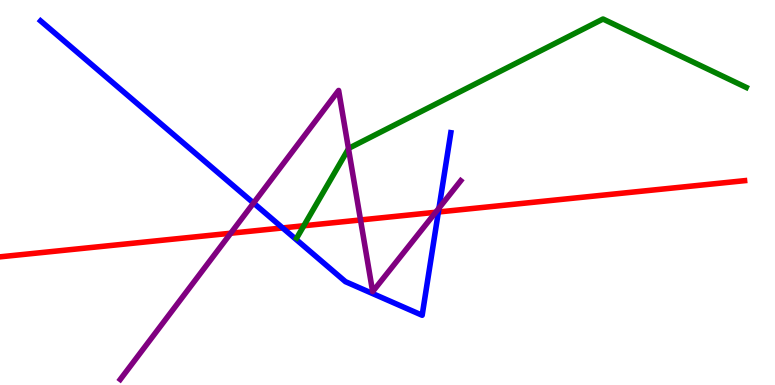[{'lines': ['blue', 'red'], 'intersections': [{'x': 3.65, 'y': 4.08}, {'x': 5.66, 'y': 4.49}]}, {'lines': ['green', 'red'], 'intersections': [{'x': 3.92, 'y': 4.14}]}, {'lines': ['purple', 'red'], 'intersections': [{'x': 2.98, 'y': 3.94}, {'x': 4.65, 'y': 4.29}, {'x': 5.62, 'y': 4.49}]}, {'lines': ['blue', 'green'], 'intersections': []}, {'lines': ['blue', 'purple'], 'intersections': [{'x': 3.27, 'y': 4.73}, {'x': 5.66, 'y': 4.59}]}, {'lines': ['green', 'purple'], 'intersections': [{'x': 4.5, 'y': 6.14}]}]